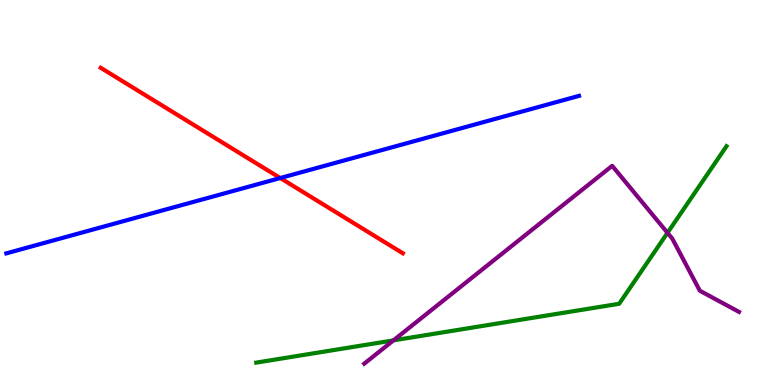[{'lines': ['blue', 'red'], 'intersections': [{'x': 3.62, 'y': 5.38}]}, {'lines': ['green', 'red'], 'intersections': []}, {'lines': ['purple', 'red'], 'intersections': []}, {'lines': ['blue', 'green'], 'intersections': []}, {'lines': ['blue', 'purple'], 'intersections': []}, {'lines': ['green', 'purple'], 'intersections': [{'x': 5.08, 'y': 1.16}, {'x': 8.61, 'y': 3.95}]}]